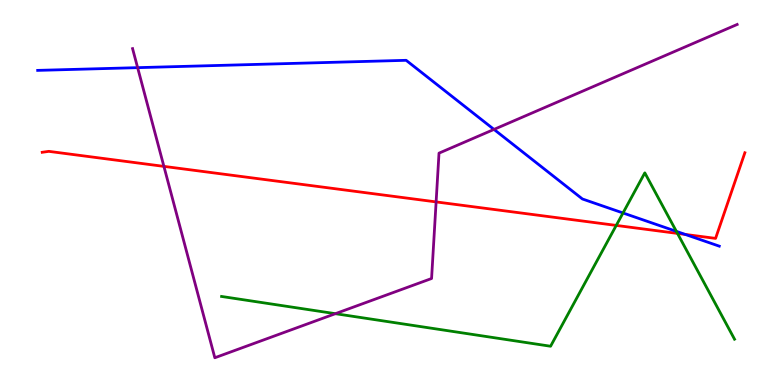[{'lines': ['blue', 'red'], 'intersections': [{'x': 8.84, 'y': 3.91}]}, {'lines': ['green', 'red'], 'intersections': [{'x': 7.95, 'y': 4.14}, {'x': 8.74, 'y': 3.94}]}, {'lines': ['purple', 'red'], 'intersections': [{'x': 2.11, 'y': 5.68}, {'x': 5.63, 'y': 4.76}]}, {'lines': ['blue', 'green'], 'intersections': [{'x': 8.04, 'y': 4.47}, {'x': 8.73, 'y': 3.99}]}, {'lines': ['blue', 'purple'], 'intersections': [{'x': 1.78, 'y': 8.24}, {'x': 6.37, 'y': 6.64}]}, {'lines': ['green', 'purple'], 'intersections': [{'x': 4.33, 'y': 1.85}]}]